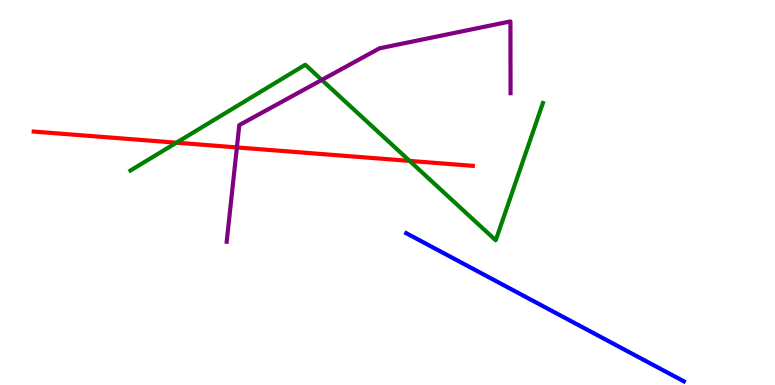[{'lines': ['blue', 'red'], 'intersections': []}, {'lines': ['green', 'red'], 'intersections': [{'x': 2.28, 'y': 6.29}, {'x': 5.29, 'y': 5.82}]}, {'lines': ['purple', 'red'], 'intersections': [{'x': 3.06, 'y': 6.17}]}, {'lines': ['blue', 'green'], 'intersections': []}, {'lines': ['blue', 'purple'], 'intersections': []}, {'lines': ['green', 'purple'], 'intersections': [{'x': 4.15, 'y': 7.92}]}]